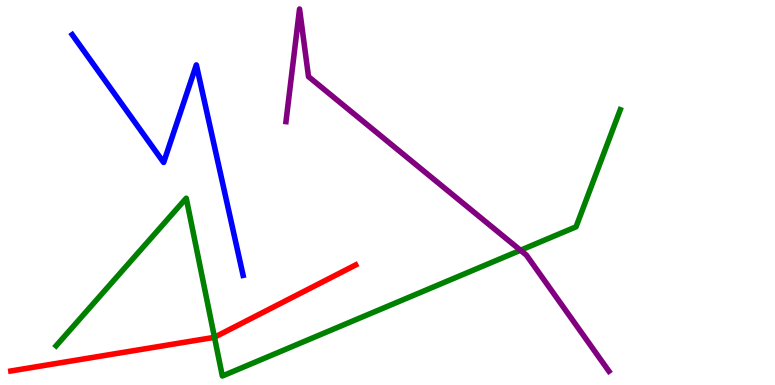[{'lines': ['blue', 'red'], 'intersections': []}, {'lines': ['green', 'red'], 'intersections': [{'x': 2.77, 'y': 1.24}]}, {'lines': ['purple', 'red'], 'intersections': []}, {'lines': ['blue', 'green'], 'intersections': []}, {'lines': ['blue', 'purple'], 'intersections': []}, {'lines': ['green', 'purple'], 'intersections': [{'x': 6.72, 'y': 3.5}]}]